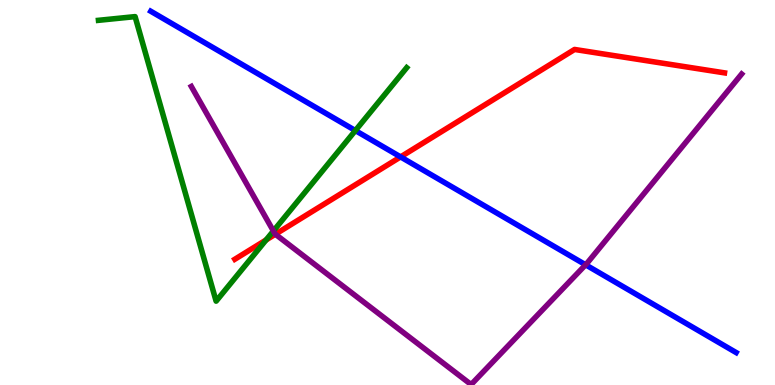[{'lines': ['blue', 'red'], 'intersections': [{'x': 5.17, 'y': 5.92}]}, {'lines': ['green', 'red'], 'intersections': [{'x': 3.43, 'y': 3.77}]}, {'lines': ['purple', 'red'], 'intersections': [{'x': 3.55, 'y': 3.92}]}, {'lines': ['blue', 'green'], 'intersections': [{'x': 4.59, 'y': 6.61}]}, {'lines': ['blue', 'purple'], 'intersections': [{'x': 7.56, 'y': 3.12}]}, {'lines': ['green', 'purple'], 'intersections': [{'x': 3.53, 'y': 4.0}]}]